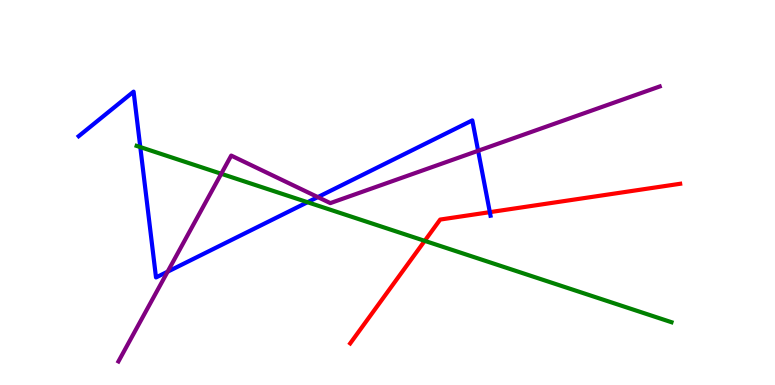[{'lines': ['blue', 'red'], 'intersections': [{'x': 6.32, 'y': 4.49}]}, {'lines': ['green', 'red'], 'intersections': [{'x': 5.48, 'y': 3.74}]}, {'lines': ['purple', 'red'], 'intersections': []}, {'lines': ['blue', 'green'], 'intersections': [{'x': 1.81, 'y': 6.18}, {'x': 3.97, 'y': 4.75}]}, {'lines': ['blue', 'purple'], 'intersections': [{'x': 2.16, 'y': 2.94}, {'x': 4.1, 'y': 4.88}, {'x': 6.17, 'y': 6.08}]}, {'lines': ['green', 'purple'], 'intersections': [{'x': 2.85, 'y': 5.49}]}]